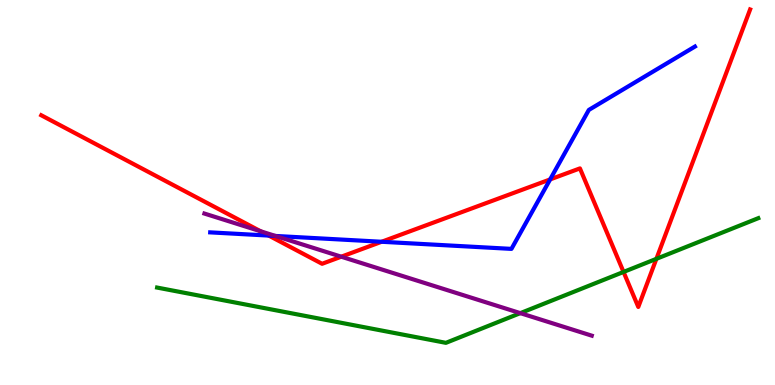[{'lines': ['blue', 'red'], 'intersections': [{'x': 3.47, 'y': 3.88}, {'x': 4.92, 'y': 3.72}, {'x': 7.1, 'y': 5.34}]}, {'lines': ['green', 'red'], 'intersections': [{'x': 8.05, 'y': 2.94}, {'x': 8.47, 'y': 3.28}]}, {'lines': ['purple', 'red'], 'intersections': [{'x': 3.36, 'y': 3.99}, {'x': 4.4, 'y': 3.33}]}, {'lines': ['blue', 'green'], 'intersections': []}, {'lines': ['blue', 'purple'], 'intersections': [{'x': 3.55, 'y': 3.87}]}, {'lines': ['green', 'purple'], 'intersections': [{'x': 6.71, 'y': 1.87}]}]